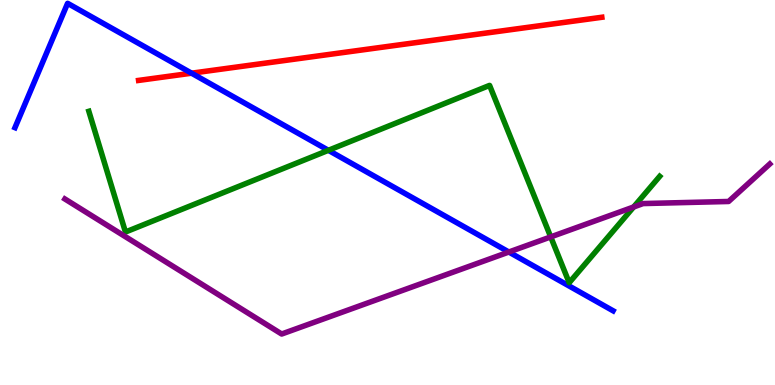[{'lines': ['blue', 'red'], 'intersections': [{'x': 2.47, 'y': 8.1}]}, {'lines': ['green', 'red'], 'intersections': []}, {'lines': ['purple', 'red'], 'intersections': []}, {'lines': ['blue', 'green'], 'intersections': [{'x': 4.24, 'y': 6.1}]}, {'lines': ['blue', 'purple'], 'intersections': [{'x': 6.57, 'y': 3.45}]}, {'lines': ['green', 'purple'], 'intersections': [{'x': 7.11, 'y': 3.85}, {'x': 8.18, 'y': 4.62}]}]